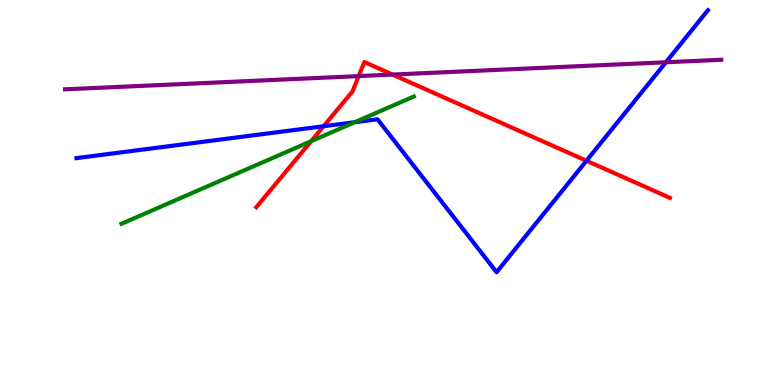[{'lines': ['blue', 'red'], 'intersections': [{'x': 4.18, 'y': 6.72}, {'x': 7.57, 'y': 5.82}]}, {'lines': ['green', 'red'], 'intersections': [{'x': 4.01, 'y': 6.33}]}, {'lines': ['purple', 'red'], 'intersections': [{'x': 4.63, 'y': 8.02}, {'x': 5.07, 'y': 8.06}]}, {'lines': ['blue', 'green'], 'intersections': [{'x': 4.58, 'y': 6.83}]}, {'lines': ['blue', 'purple'], 'intersections': [{'x': 8.59, 'y': 8.38}]}, {'lines': ['green', 'purple'], 'intersections': []}]